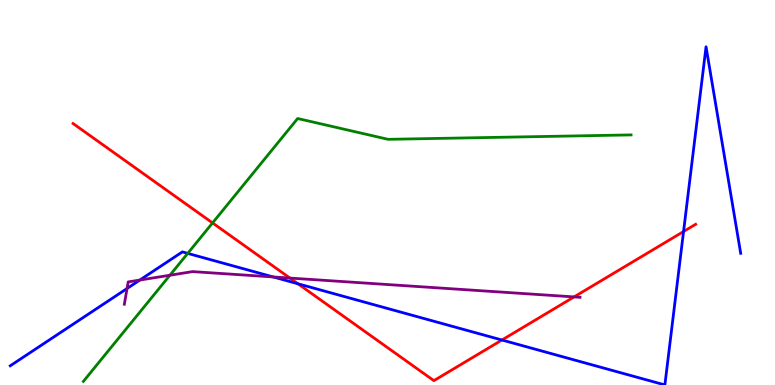[{'lines': ['blue', 'red'], 'intersections': [{'x': 3.84, 'y': 2.63}, {'x': 6.48, 'y': 1.17}, {'x': 8.82, 'y': 3.99}]}, {'lines': ['green', 'red'], 'intersections': [{'x': 2.74, 'y': 4.21}]}, {'lines': ['purple', 'red'], 'intersections': [{'x': 3.74, 'y': 2.78}, {'x': 7.41, 'y': 2.29}]}, {'lines': ['blue', 'green'], 'intersections': [{'x': 2.42, 'y': 3.42}]}, {'lines': ['blue', 'purple'], 'intersections': [{'x': 1.64, 'y': 2.51}, {'x': 1.8, 'y': 2.73}, {'x': 3.53, 'y': 2.81}]}, {'lines': ['green', 'purple'], 'intersections': [{'x': 2.19, 'y': 2.85}]}]